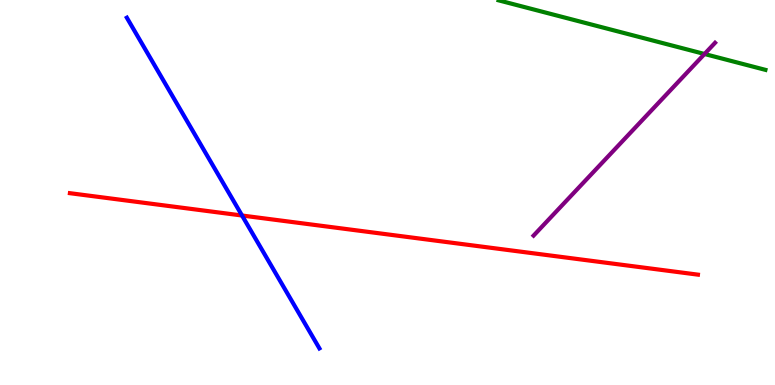[{'lines': ['blue', 'red'], 'intersections': [{'x': 3.12, 'y': 4.4}]}, {'lines': ['green', 'red'], 'intersections': []}, {'lines': ['purple', 'red'], 'intersections': []}, {'lines': ['blue', 'green'], 'intersections': []}, {'lines': ['blue', 'purple'], 'intersections': []}, {'lines': ['green', 'purple'], 'intersections': [{'x': 9.09, 'y': 8.6}]}]